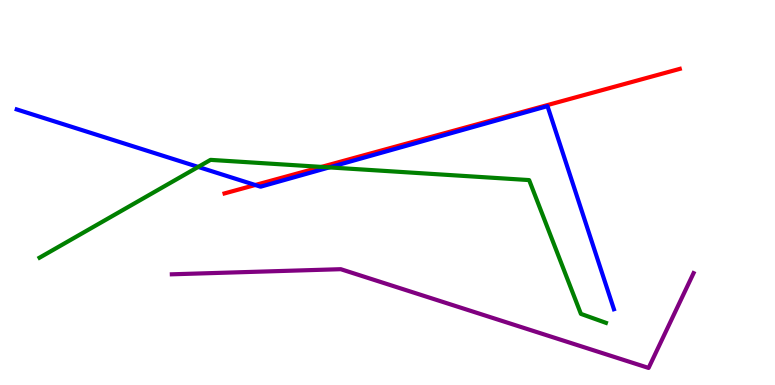[{'lines': ['blue', 'red'], 'intersections': [{'x': 3.29, 'y': 5.19}]}, {'lines': ['green', 'red'], 'intersections': [{'x': 4.15, 'y': 5.66}]}, {'lines': ['purple', 'red'], 'intersections': []}, {'lines': ['blue', 'green'], 'intersections': [{'x': 2.56, 'y': 5.66}, {'x': 4.25, 'y': 5.65}]}, {'lines': ['blue', 'purple'], 'intersections': []}, {'lines': ['green', 'purple'], 'intersections': []}]